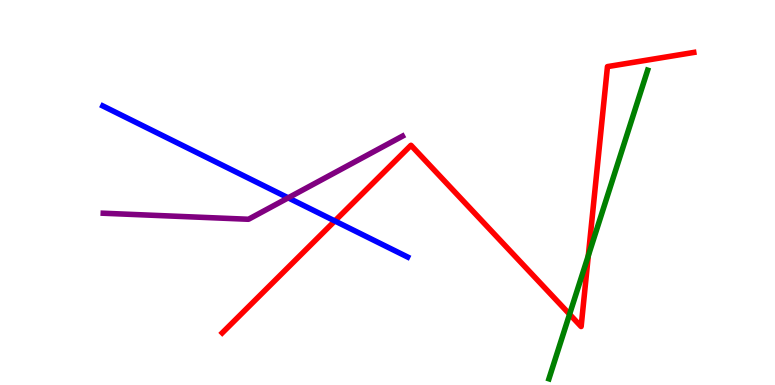[{'lines': ['blue', 'red'], 'intersections': [{'x': 4.32, 'y': 4.26}]}, {'lines': ['green', 'red'], 'intersections': [{'x': 7.35, 'y': 1.84}, {'x': 7.59, 'y': 3.36}]}, {'lines': ['purple', 'red'], 'intersections': []}, {'lines': ['blue', 'green'], 'intersections': []}, {'lines': ['blue', 'purple'], 'intersections': [{'x': 3.72, 'y': 4.86}]}, {'lines': ['green', 'purple'], 'intersections': []}]